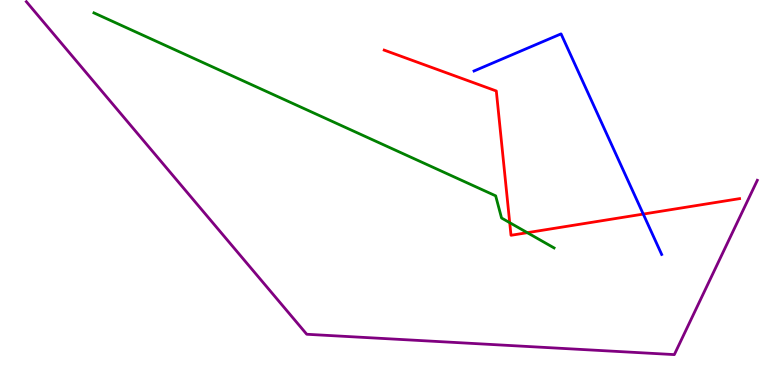[{'lines': ['blue', 'red'], 'intersections': [{'x': 8.3, 'y': 4.44}]}, {'lines': ['green', 'red'], 'intersections': [{'x': 6.58, 'y': 4.22}, {'x': 6.8, 'y': 3.96}]}, {'lines': ['purple', 'red'], 'intersections': []}, {'lines': ['blue', 'green'], 'intersections': []}, {'lines': ['blue', 'purple'], 'intersections': []}, {'lines': ['green', 'purple'], 'intersections': []}]